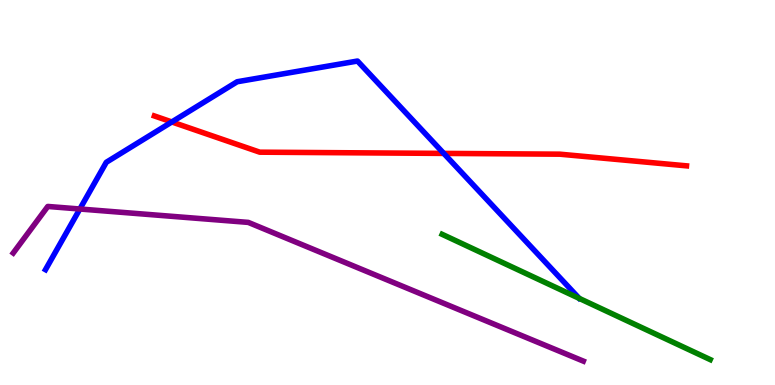[{'lines': ['blue', 'red'], 'intersections': [{'x': 2.22, 'y': 6.83}, {'x': 5.73, 'y': 6.02}]}, {'lines': ['green', 'red'], 'intersections': []}, {'lines': ['purple', 'red'], 'intersections': []}, {'lines': ['blue', 'green'], 'intersections': []}, {'lines': ['blue', 'purple'], 'intersections': [{'x': 1.03, 'y': 4.57}]}, {'lines': ['green', 'purple'], 'intersections': []}]